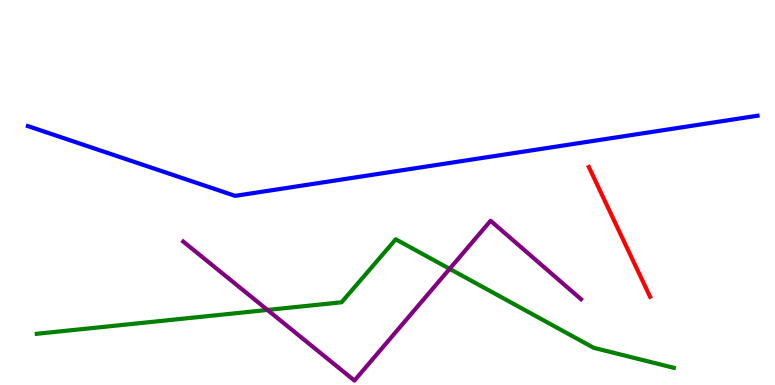[{'lines': ['blue', 'red'], 'intersections': []}, {'lines': ['green', 'red'], 'intersections': []}, {'lines': ['purple', 'red'], 'intersections': []}, {'lines': ['blue', 'green'], 'intersections': []}, {'lines': ['blue', 'purple'], 'intersections': []}, {'lines': ['green', 'purple'], 'intersections': [{'x': 3.45, 'y': 1.95}, {'x': 5.8, 'y': 3.02}]}]